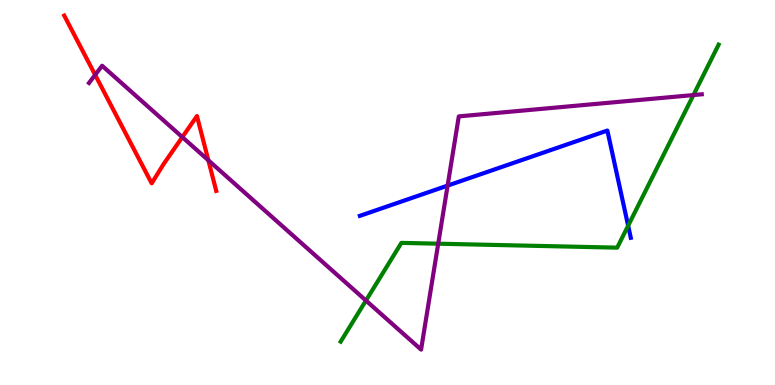[{'lines': ['blue', 'red'], 'intersections': []}, {'lines': ['green', 'red'], 'intersections': []}, {'lines': ['purple', 'red'], 'intersections': [{'x': 1.23, 'y': 8.05}, {'x': 2.35, 'y': 6.44}, {'x': 2.69, 'y': 5.84}]}, {'lines': ['blue', 'green'], 'intersections': [{'x': 8.11, 'y': 4.14}]}, {'lines': ['blue', 'purple'], 'intersections': [{'x': 5.78, 'y': 5.18}]}, {'lines': ['green', 'purple'], 'intersections': [{'x': 4.72, 'y': 2.19}, {'x': 5.65, 'y': 3.67}, {'x': 8.95, 'y': 7.53}]}]